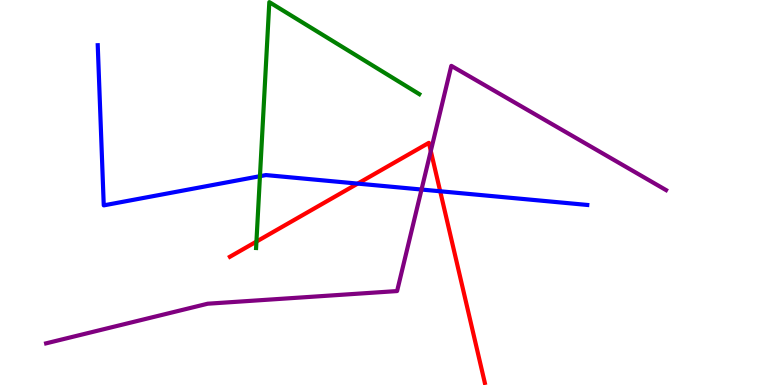[{'lines': ['blue', 'red'], 'intersections': [{'x': 4.62, 'y': 5.23}, {'x': 5.68, 'y': 5.03}]}, {'lines': ['green', 'red'], 'intersections': [{'x': 3.31, 'y': 3.73}]}, {'lines': ['purple', 'red'], 'intersections': [{'x': 5.56, 'y': 6.08}]}, {'lines': ['blue', 'green'], 'intersections': [{'x': 3.35, 'y': 5.42}]}, {'lines': ['blue', 'purple'], 'intersections': [{'x': 5.44, 'y': 5.08}]}, {'lines': ['green', 'purple'], 'intersections': []}]